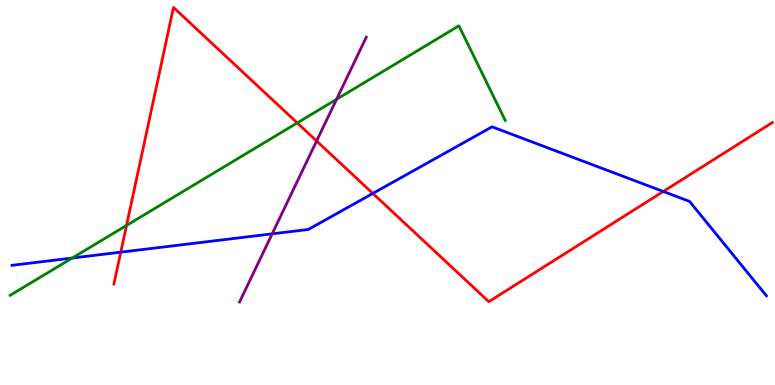[{'lines': ['blue', 'red'], 'intersections': [{'x': 1.56, 'y': 3.45}, {'x': 4.81, 'y': 4.98}, {'x': 8.56, 'y': 5.03}]}, {'lines': ['green', 'red'], 'intersections': [{'x': 1.63, 'y': 4.14}, {'x': 3.84, 'y': 6.81}]}, {'lines': ['purple', 'red'], 'intersections': [{'x': 4.09, 'y': 6.34}]}, {'lines': ['blue', 'green'], 'intersections': [{'x': 0.932, 'y': 3.3}]}, {'lines': ['blue', 'purple'], 'intersections': [{'x': 3.51, 'y': 3.93}]}, {'lines': ['green', 'purple'], 'intersections': [{'x': 4.34, 'y': 7.42}]}]